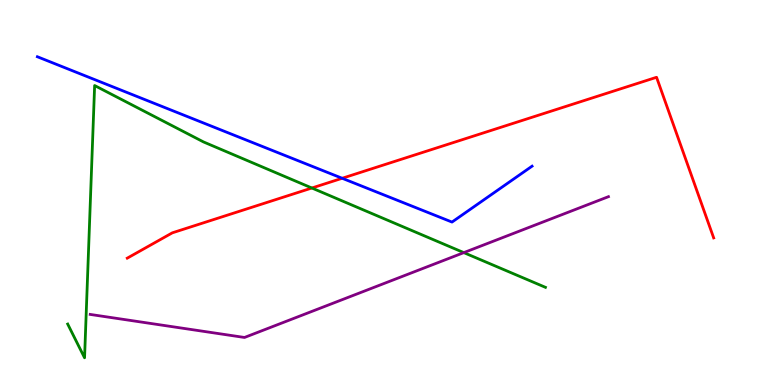[{'lines': ['blue', 'red'], 'intersections': [{'x': 4.42, 'y': 5.37}]}, {'lines': ['green', 'red'], 'intersections': [{'x': 4.02, 'y': 5.12}]}, {'lines': ['purple', 'red'], 'intersections': []}, {'lines': ['blue', 'green'], 'intersections': []}, {'lines': ['blue', 'purple'], 'intersections': []}, {'lines': ['green', 'purple'], 'intersections': [{'x': 5.98, 'y': 3.44}]}]